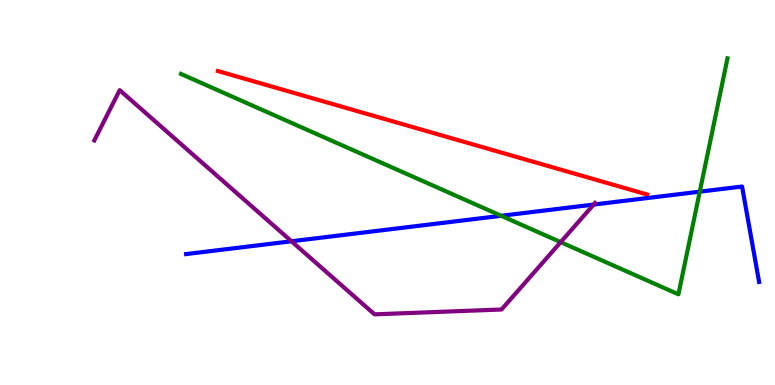[{'lines': ['blue', 'red'], 'intersections': []}, {'lines': ['green', 'red'], 'intersections': []}, {'lines': ['purple', 'red'], 'intersections': []}, {'lines': ['blue', 'green'], 'intersections': [{'x': 6.47, 'y': 4.39}, {'x': 9.03, 'y': 5.02}]}, {'lines': ['blue', 'purple'], 'intersections': [{'x': 3.76, 'y': 3.73}, {'x': 7.66, 'y': 4.69}]}, {'lines': ['green', 'purple'], 'intersections': [{'x': 7.23, 'y': 3.71}]}]